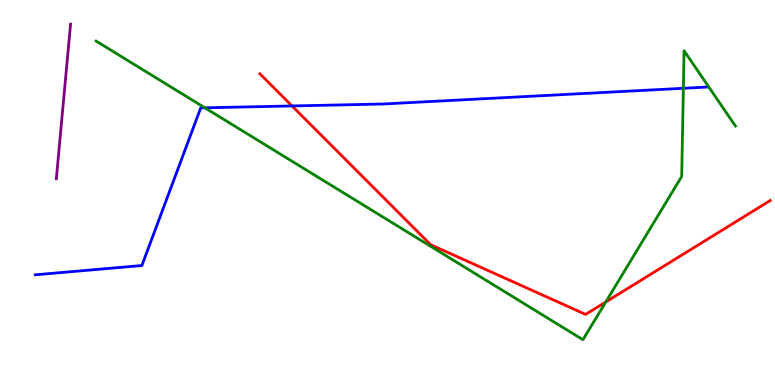[{'lines': ['blue', 'red'], 'intersections': [{'x': 3.77, 'y': 7.25}]}, {'lines': ['green', 'red'], 'intersections': [{'x': 7.82, 'y': 2.16}]}, {'lines': ['purple', 'red'], 'intersections': []}, {'lines': ['blue', 'green'], 'intersections': [{'x': 2.64, 'y': 7.2}, {'x': 8.82, 'y': 7.71}]}, {'lines': ['blue', 'purple'], 'intersections': []}, {'lines': ['green', 'purple'], 'intersections': []}]